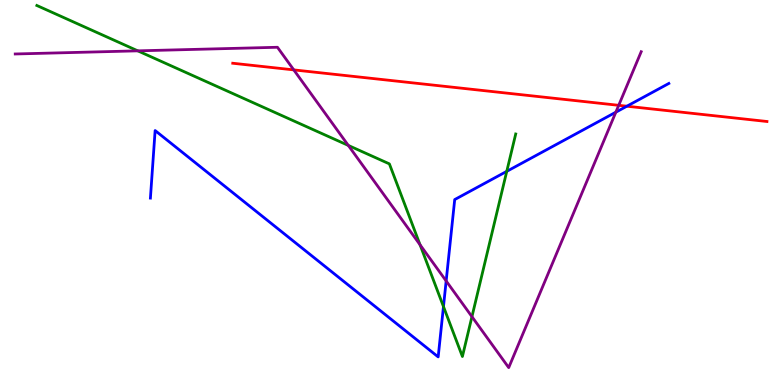[{'lines': ['blue', 'red'], 'intersections': [{'x': 8.09, 'y': 7.24}]}, {'lines': ['green', 'red'], 'intersections': []}, {'lines': ['purple', 'red'], 'intersections': [{'x': 3.79, 'y': 8.18}, {'x': 7.98, 'y': 7.26}]}, {'lines': ['blue', 'green'], 'intersections': [{'x': 5.72, 'y': 2.04}, {'x': 6.54, 'y': 5.55}]}, {'lines': ['blue', 'purple'], 'intersections': [{'x': 5.76, 'y': 2.7}, {'x': 7.95, 'y': 7.09}]}, {'lines': ['green', 'purple'], 'intersections': [{'x': 1.78, 'y': 8.68}, {'x': 4.49, 'y': 6.22}, {'x': 5.42, 'y': 3.64}, {'x': 6.09, 'y': 1.77}]}]